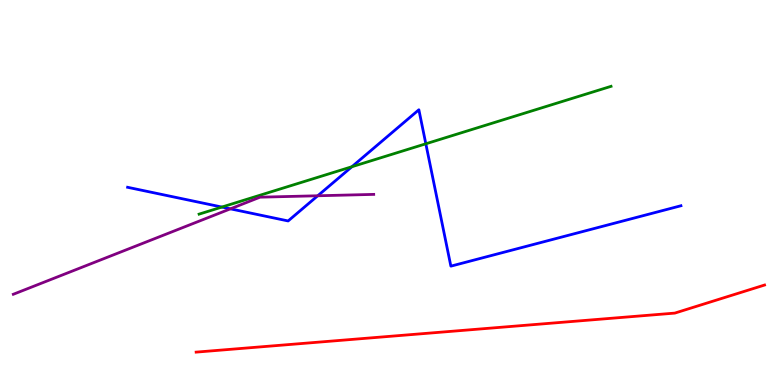[{'lines': ['blue', 'red'], 'intersections': []}, {'lines': ['green', 'red'], 'intersections': []}, {'lines': ['purple', 'red'], 'intersections': []}, {'lines': ['blue', 'green'], 'intersections': [{'x': 2.86, 'y': 4.62}, {'x': 4.54, 'y': 5.67}, {'x': 5.49, 'y': 6.27}]}, {'lines': ['blue', 'purple'], 'intersections': [{'x': 2.97, 'y': 4.58}, {'x': 4.1, 'y': 4.92}]}, {'lines': ['green', 'purple'], 'intersections': []}]